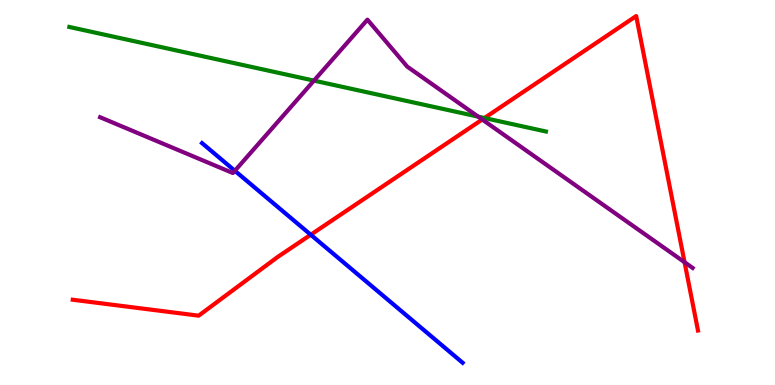[{'lines': ['blue', 'red'], 'intersections': [{'x': 4.01, 'y': 3.9}]}, {'lines': ['green', 'red'], 'intersections': [{'x': 6.25, 'y': 6.93}]}, {'lines': ['purple', 'red'], 'intersections': [{'x': 6.22, 'y': 6.9}, {'x': 8.83, 'y': 3.19}]}, {'lines': ['blue', 'green'], 'intersections': []}, {'lines': ['blue', 'purple'], 'intersections': [{'x': 3.03, 'y': 5.56}]}, {'lines': ['green', 'purple'], 'intersections': [{'x': 4.05, 'y': 7.91}, {'x': 6.17, 'y': 6.97}]}]